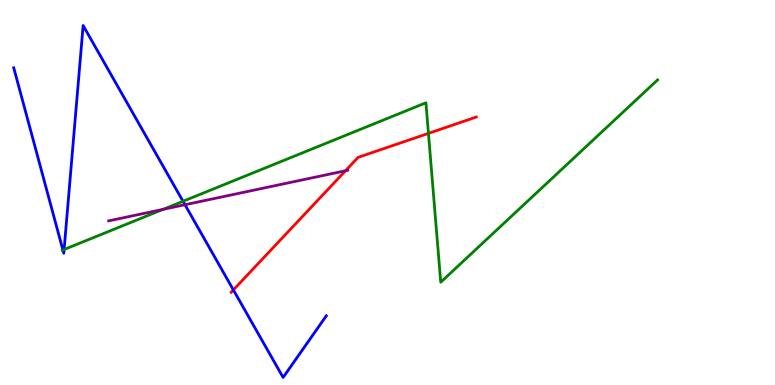[{'lines': ['blue', 'red'], 'intersections': [{'x': 3.01, 'y': 2.47}]}, {'lines': ['green', 'red'], 'intersections': [{'x': 5.53, 'y': 6.54}]}, {'lines': ['purple', 'red'], 'intersections': [{'x': 4.46, 'y': 5.56}]}, {'lines': ['blue', 'green'], 'intersections': [{'x': 0.812, 'y': 3.51}, {'x': 0.827, 'y': 3.52}, {'x': 2.36, 'y': 4.77}]}, {'lines': ['blue', 'purple'], 'intersections': [{'x': 2.39, 'y': 4.68}]}, {'lines': ['green', 'purple'], 'intersections': [{'x': 2.11, 'y': 4.56}]}]